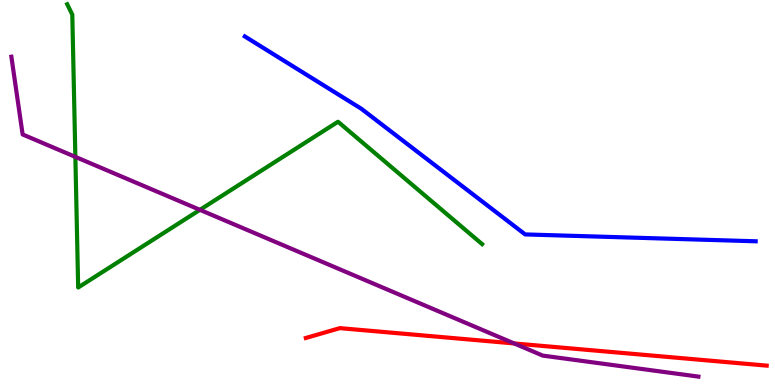[{'lines': ['blue', 'red'], 'intersections': []}, {'lines': ['green', 'red'], 'intersections': []}, {'lines': ['purple', 'red'], 'intersections': [{'x': 6.63, 'y': 1.08}]}, {'lines': ['blue', 'green'], 'intersections': []}, {'lines': ['blue', 'purple'], 'intersections': []}, {'lines': ['green', 'purple'], 'intersections': [{'x': 0.972, 'y': 5.93}, {'x': 2.58, 'y': 4.55}]}]